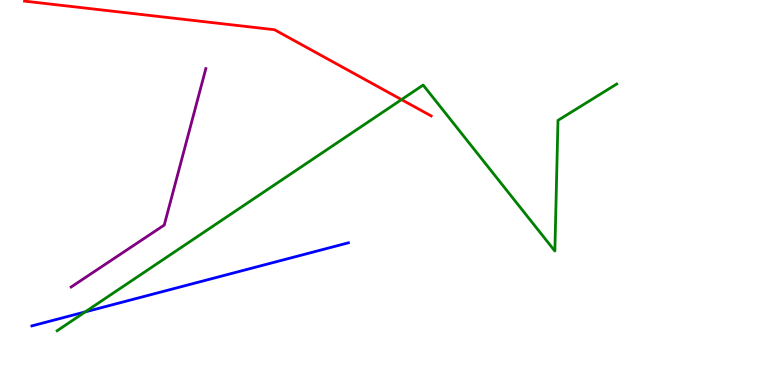[{'lines': ['blue', 'red'], 'intersections': []}, {'lines': ['green', 'red'], 'intersections': [{'x': 5.18, 'y': 7.41}]}, {'lines': ['purple', 'red'], 'intersections': []}, {'lines': ['blue', 'green'], 'intersections': [{'x': 1.1, 'y': 1.9}]}, {'lines': ['blue', 'purple'], 'intersections': []}, {'lines': ['green', 'purple'], 'intersections': []}]